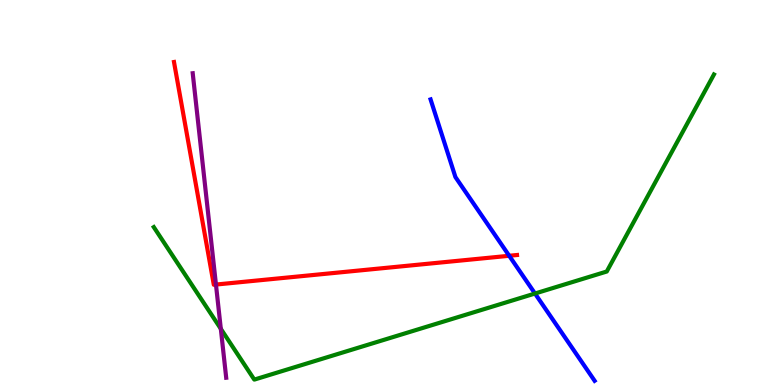[{'lines': ['blue', 'red'], 'intersections': [{'x': 6.57, 'y': 3.36}]}, {'lines': ['green', 'red'], 'intersections': []}, {'lines': ['purple', 'red'], 'intersections': [{'x': 2.79, 'y': 2.61}]}, {'lines': ['blue', 'green'], 'intersections': [{'x': 6.9, 'y': 2.38}]}, {'lines': ['blue', 'purple'], 'intersections': []}, {'lines': ['green', 'purple'], 'intersections': [{'x': 2.85, 'y': 1.46}]}]